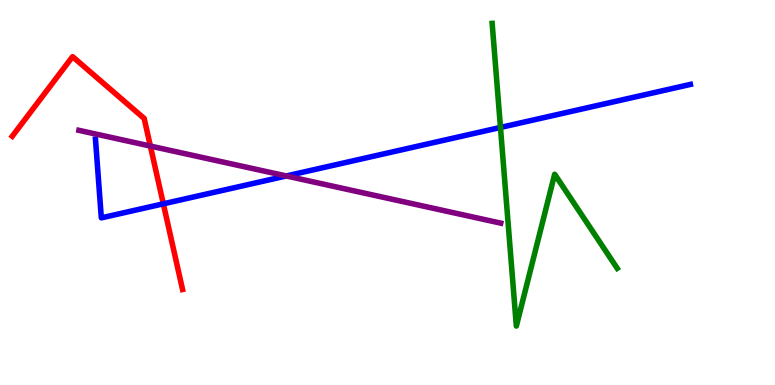[{'lines': ['blue', 'red'], 'intersections': [{'x': 2.11, 'y': 4.71}]}, {'lines': ['green', 'red'], 'intersections': []}, {'lines': ['purple', 'red'], 'intersections': [{'x': 1.94, 'y': 6.21}]}, {'lines': ['blue', 'green'], 'intersections': [{'x': 6.46, 'y': 6.69}]}, {'lines': ['blue', 'purple'], 'intersections': [{'x': 3.69, 'y': 5.43}]}, {'lines': ['green', 'purple'], 'intersections': []}]